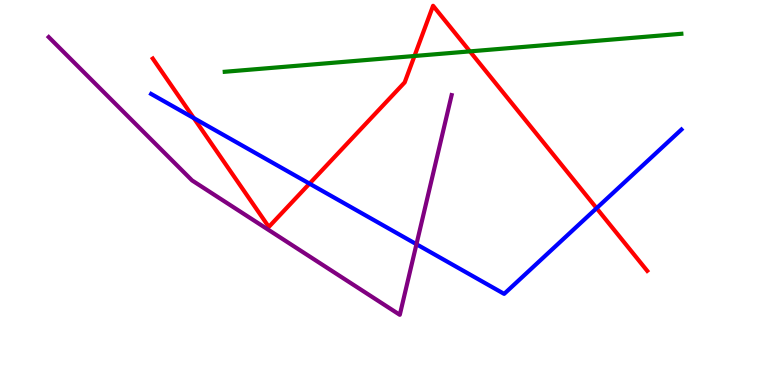[{'lines': ['blue', 'red'], 'intersections': [{'x': 2.5, 'y': 6.93}, {'x': 3.99, 'y': 5.23}, {'x': 7.7, 'y': 4.59}]}, {'lines': ['green', 'red'], 'intersections': [{'x': 5.35, 'y': 8.55}, {'x': 6.06, 'y': 8.67}]}, {'lines': ['purple', 'red'], 'intersections': []}, {'lines': ['blue', 'green'], 'intersections': []}, {'lines': ['blue', 'purple'], 'intersections': [{'x': 5.37, 'y': 3.66}]}, {'lines': ['green', 'purple'], 'intersections': []}]